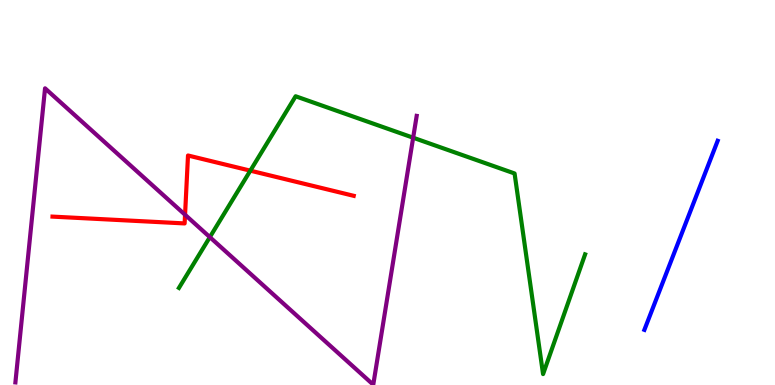[{'lines': ['blue', 'red'], 'intersections': []}, {'lines': ['green', 'red'], 'intersections': [{'x': 3.23, 'y': 5.57}]}, {'lines': ['purple', 'red'], 'intersections': [{'x': 2.39, 'y': 4.42}]}, {'lines': ['blue', 'green'], 'intersections': []}, {'lines': ['blue', 'purple'], 'intersections': []}, {'lines': ['green', 'purple'], 'intersections': [{'x': 2.71, 'y': 3.84}, {'x': 5.33, 'y': 6.42}]}]